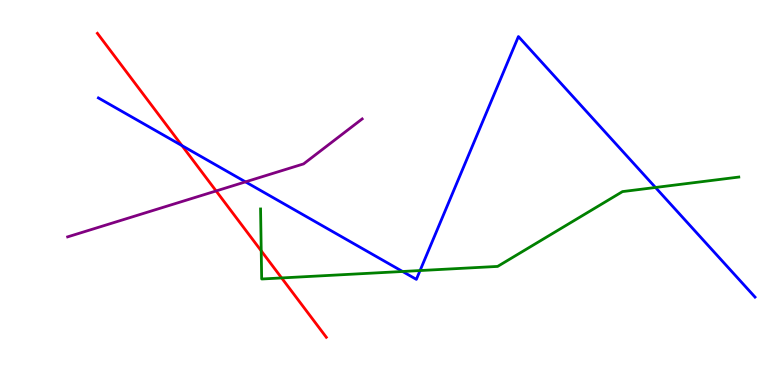[{'lines': ['blue', 'red'], 'intersections': [{'x': 2.35, 'y': 6.22}]}, {'lines': ['green', 'red'], 'intersections': [{'x': 3.37, 'y': 3.48}, {'x': 3.63, 'y': 2.78}]}, {'lines': ['purple', 'red'], 'intersections': [{'x': 2.79, 'y': 5.04}]}, {'lines': ['blue', 'green'], 'intersections': [{'x': 5.19, 'y': 2.95}, {'x': 5.42, 'y': 2.97}, {'x': 8.46, 'y': 5.13}]}, {'lines': ['blue', 'purple'], 'intersections': [{'x': 3.17, 'y': 5.28}]}, {'lines': ['green', 'purple'], 'intersections': []}]